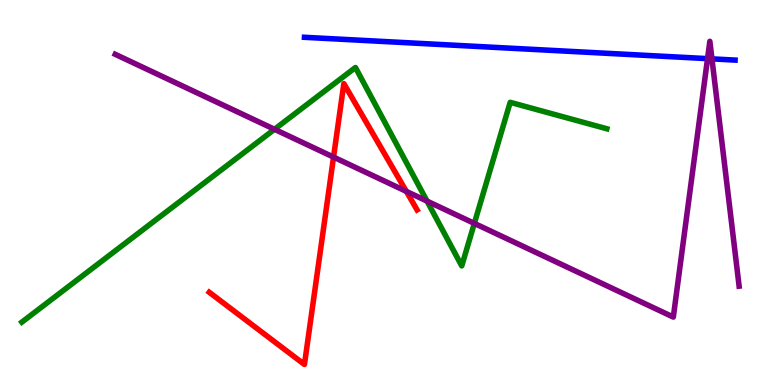[{'lines': ['blue', 'red'], 'intersections': []}, {'lines': ['green', 'red'], 'intersections': []}, {'lines': ['purple', 'red'], 'intersections': [{'x': 4.3, 'y': 5.92}, {'x': 5.24, 'y': 5.03}]}, {'lines': ['blue', 'green'], 'intersections': []}, {'lines': ['blue', 'purple'], 'intersections': [{'x': 9.13, 'y': 8.48}, {'x': 9.19, 'y': 8.47}]}, {'lines': ['green', 'purple'], 'intersections': [{'x': 3.54, 'y': 6.64}, {'x': 5.51, 'y': 4.78}, {'x': 6.12, 'y': 4.2}]}]